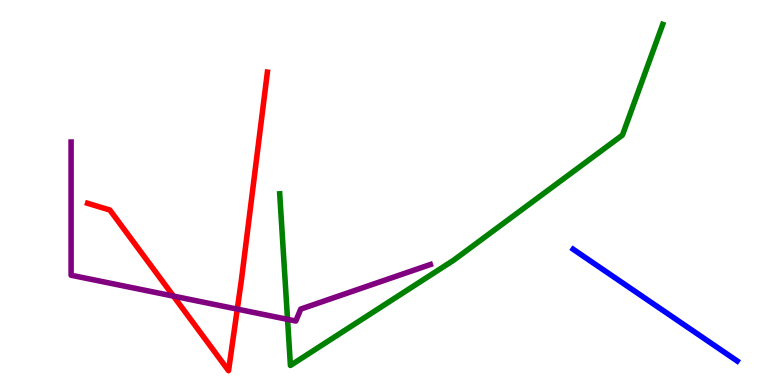[{'lines': ['blue', 'red'], 'intersections': []}, {'lines': ['green', 'red'], 'intersections': []}, {'lines': ['purple', 'red'], 'intersections': [{'x': 2.24, 'y': 2.31}, {'x': 3.06, 'y': 1.97}]}, {'lines': ['blue', 'green'], 'intersections': []}, {'lines': ['blue', 'purple'], 'intersections': []}, {'lines': ['green', 'purple'], 'intersections': [{'x': 3.71, 'y': 1.7}]}]